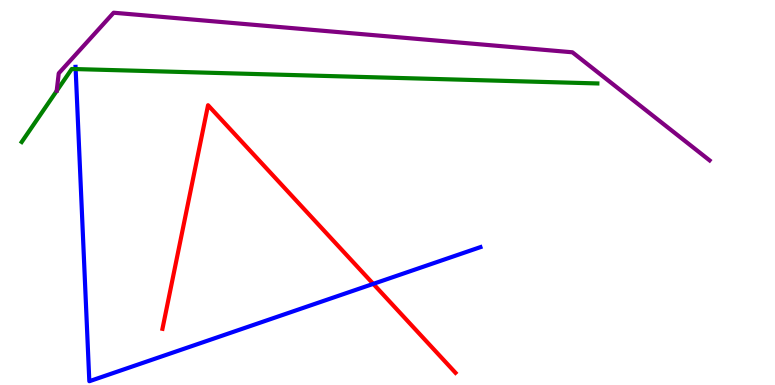[{'lines': ['blue', 'red'], 'intersections': [{'x': 4.82, 'y': 2.63}]}, {'lines': ['green', 'red'], 'intersections': []}, {'lines': ['purple', 'red'], 'intersections': []}, {'lines': ['blue', 'green'], 'intersections': [{'x': 0.976, 'y': 8.21}]}, {'lines': ['blue', 'purple'], 'intersections': []}, {'lines': ['green', 'purple'], 'intersections': []}]